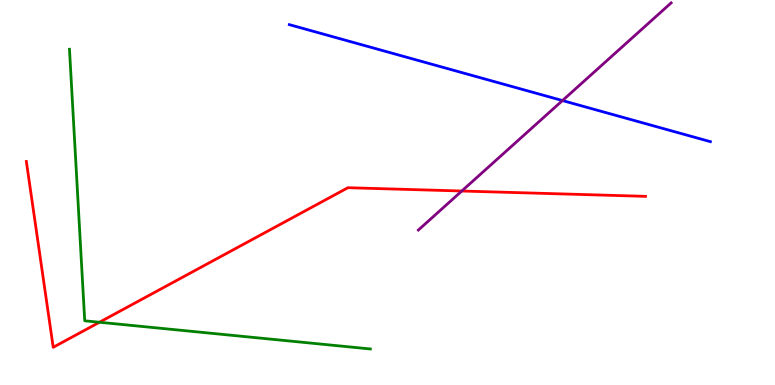[{'lines': ['blue', 'red'], 'intersections': []}, {'lines': ['green', 'red'], 'intersections': [{'x': 1.28, 'y': 1.63}]}, {'lines': ['purple', 'red'], 'intersections': [{'x': 5.96, 'y': 5.04}]}, {'lines': ['blue', 'green'], 'intersections': []}, {'lines': ['blue', 'purple'], 'intersections': [{'x': 7.26, 'y': 7.39}]}, {'lines': ['green', 'purple'], 'intersections': []}]